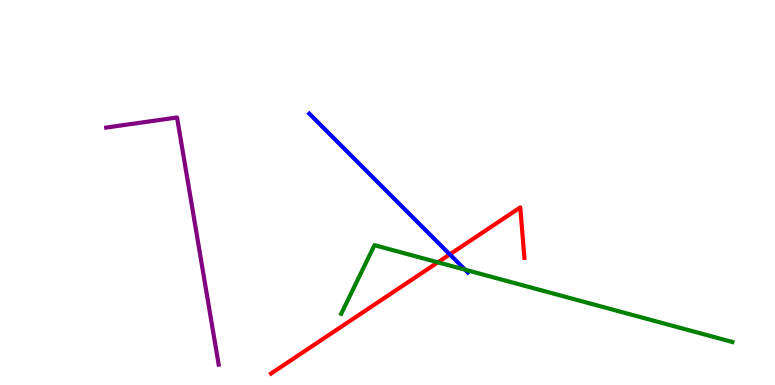[{'lines': ['blue', 'red'], 'intersections': [{'x': 5.8, 'y': 3.39}]}, {'lines': ['green', 'red'], 'intersections': [{'x': 5.65, 'y': 3.19}]}, {'lines': ['purple', 'red'], 'intersections': []}, {'lines': ['blue', 'green'], 'intersections': [{'x': 6.0, 'y': 3.0}]}, {'lines': ['blue', 'purple'], 'intersections': []}, {'lines': ['green', 'purple'], 'intersections': []}]